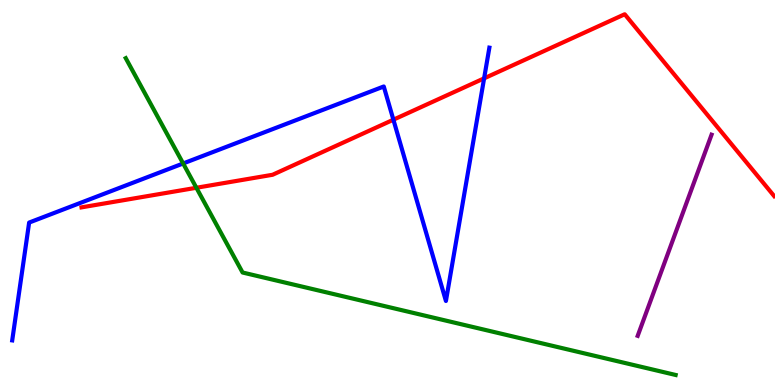[{'lines': ['blue', 'red'], 'intersections': [{'x': 5.08, 'y': 6.89}, {'x': 6.25, 'y': 7.96}]}, {'lines': ['green', 'red'], 'intersections': [{'x': 2.53, 'y': 5.12}]}, {'lines': ['purple', 'red'], 'intersections': []}, {'lines': ['blue', 'green'], 'intersections': [{'x': 2.36, 'y': 5.75}]}, {'lines': ['blue', 'purple'], 'intersections': []}, {'lines': ['green', 'purple'], 'intersections': []}]